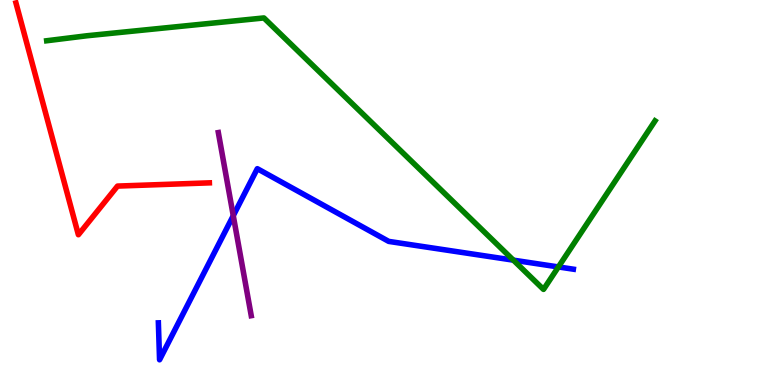[{'lines': ['blue', 'red'], 'intersections': []}, {'lines': ['green', 'red'], 'intersections': []}, {'lines': ['purple', 'red'], 'intersections': []}, {'lines': ['blue', 'green'], 'intersections': [{'x': 6.62, 'y': 3.24}, {'x': 7.21, 'y': 3.07}]}, {'lines': ['blue', 'purple'], 'intersections': [{'x': 3.01, 'y': 4.4}]}, {'lines': ['green', 'purple'], 'intersections': []}]